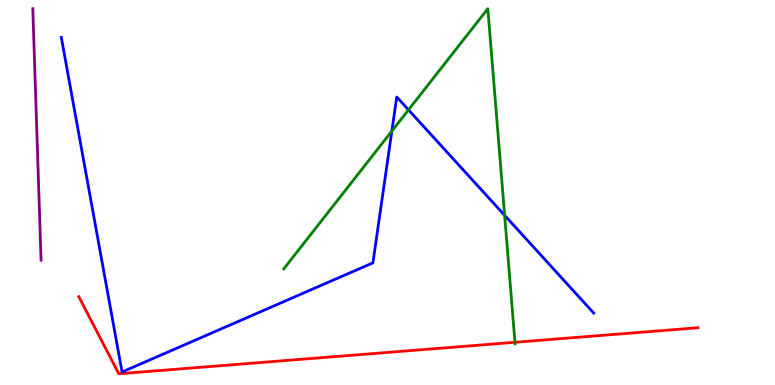[{'lines': ['blue', 'red'], 'intersections': []}, {'lines': ['green', 'red'], 'intersections': [{'x': 6.64, 'y': 1.11}]}, {'lines': ['purple', 'red'], 'intersections': []}, {'lines': ['blue', 'green'], 'intersections': [{'x': 5.06, 'y': 6.6}, {'x': 5.27, 'y': 7.15}, {'x': 6.51, 'y': 4.41}]}, {'lines': ['blue', 'purple'], 'intersections': []}, {'lines': ['green', 'purple'], 'intersections': []}]